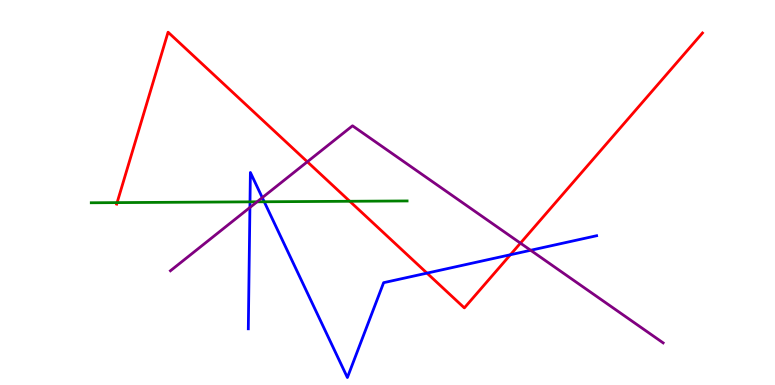[{'lines': ['blue', 'red'], 'intersections': [{'x': 5.51, 'y': 2.91}, {'x': 6.59, 'y': 3.38}]}, {'lines': ['green', 'red'], 'intersections': [{'x': 1.51, 'y': 4.74}, {'x': 4.51, 'y': 4.77}]}, {'lines': ['purple', 'red'], 'intersections': [{'x': 3.97, 'y': 5.8}, {'x': 6.72, 'y': 3.68}]}, {'lines': ['blue', 'green'], 'intersections': [{'x': 3.23, 'y': 4.76}, {'x': 3.41, 'y': 4.76}]}, {'lines': ['blue', 'purple'], 'intersections': [{'x': 3.22, 'y': 4.61}, {'x': 3.38, 'y': 4.87}, {'x': 6.85, 'y': 3.5}]}, {'lines': ['green', 'purple'], 'intersections': [{'x': 3.32, 'y': 4.76}]}]